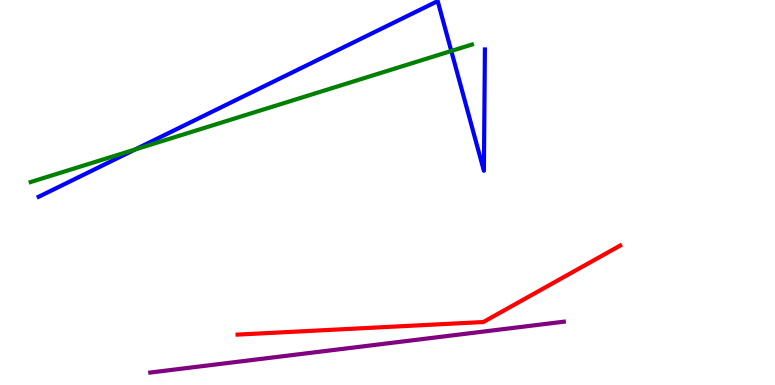[{'lines': ['blue', 'red'], 'intersections': []}, {'lines': ['green', 'red'], 'intersections': []}, {'lines': ['purple', 'red'], 'intersections': []}, {'lines': ['blue', 'green'], 'intersections': [{'x': 1.74, 'y': 6.12}, {'x': 5.82, 'y': 8.68}]}, {'lines': ['blue', 'purple'], 'intersections': []}, {'lines': ['green', 'purple'], 'intersections': []}]